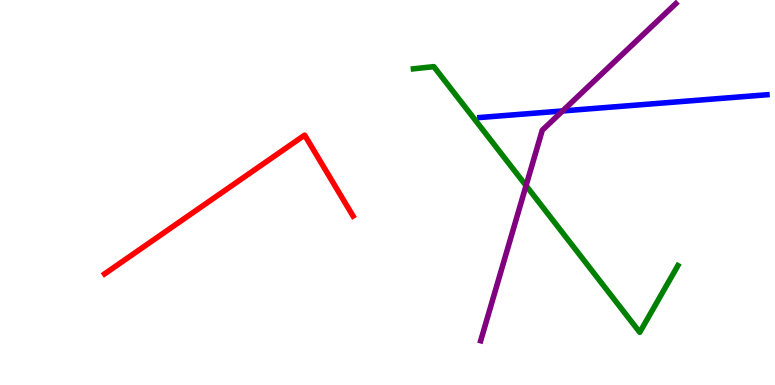[{'lines': ['blue', 'red'], 'intersections': []}, {'lines': ['green', 'red'], 'intersections': []}, {'lines': ['purple', 'red'], 'intersections': []}, {'lines': ['blue', 'green'], 'intersections': []}, {'lines': ['blue', 'purple'], 'intersections': [{'x': 7.26, 'y': 7.12}]}, {'lines': ['green', 'purple'], 'intersections': [{'x': 6.79, 'y': 5.18}]}]